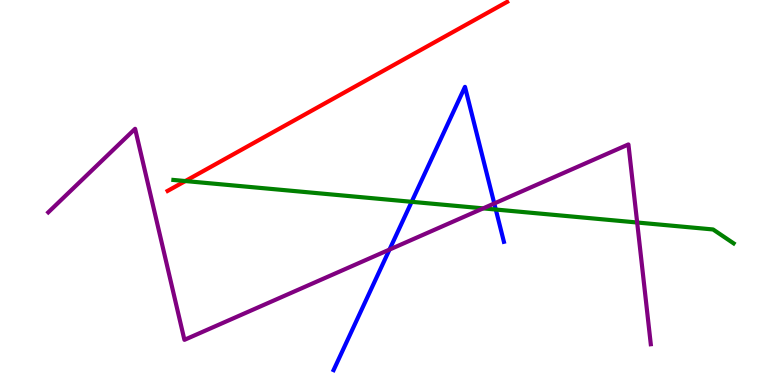[{'lines': ['blue', 'red'], 'intersections': []}, {'lines': ['green', 'red'], 'intersections': [{'x': 2.39, 'y': 5.3}]}, {'lines': ['purple', 'red'], 'intersections': []}, {'lines': ['blue', 'green'], 'intersections': [{'x': 5.31, 'y': 4.76}, {'x': 6.4, 'y': 4.56}]}, {'lines': ['blue', 'purple'], 'intersections': [{'x': 5.03, 'y': 3.52}, {'x': 6.38, 'y': 4.71}]}, {'lines': ['green', 'purple'], 'intersections': [{'x': 6.23, 'y': 4.59}, {'x': 8.22, 'y': 4.22}]}]